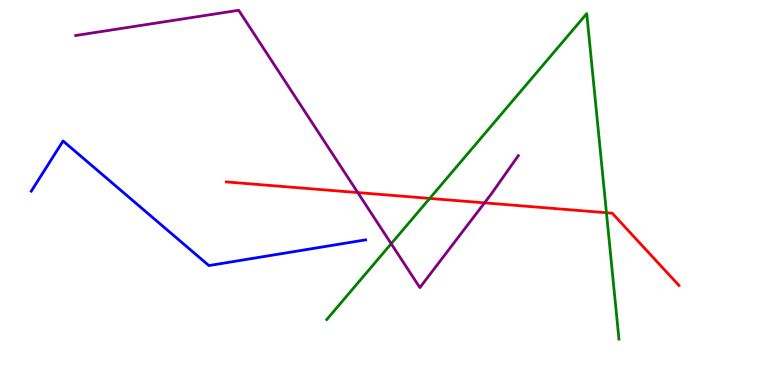[{'lines': ['blue', 'red'], 'intersections': []}, {'lines': ['green', 'red'], 'intersections': [{'x': 5.54, 'y': 4.85}, {'x': 7.83, 'y': 4.47}]}, {'lines': ['purple', 'red'], 'intersections': [{'x': 4.62, 'y': 5.0}, {'x': 6.25, 'y': 4.73}]}, {'lines': ['blue', 'green'], 'intersections': []}, {'lines': ['blue', 'purple'], 'intersections': []}, {'lines': ['green', 'purple'], 'intersections': [{'x': 5.05, 'y': 3.67}]}]